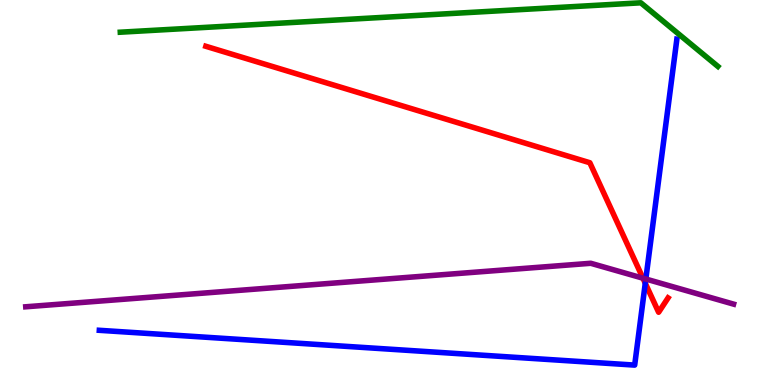[{'lines': ['blue', 'red'], 'intersections': [{'x': 8.33, 'y': 2.64}]}, {'lines': ['green', 'red'], 'intersections': []}, {'lines': ['purple', 'red'], 'intersections': [{'x': 8.3, 'y': 2.77}]}, {'lines': ['blue', 'green'], 'intersections': []}, {'lines': ['blue', 'purple'], 'intersections': [{'x': 8.33, 'y': 2.75}]}, {'lines': ['green', 'purple'], 'intersections': []}]